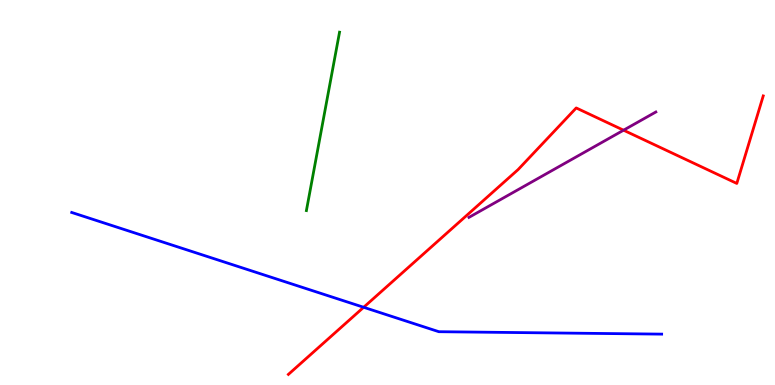[{'lines': ['blue', 'red'], 'intersections': [{'x': 4.69, 'y': 2.02}]}, {'lines': ['green', 'red'], 'intersections': []}, {'lines': ['purple', 'red'], 'intersections': [{'x': 8.05, 'y': 6.62}]}, {'lines': ['blue', 'green'], 'intersections': []}, {'lines': ['blue', 'purple'], 'intersections': []}, {'lines': ['green', 'purple'], 'intersections': []}]